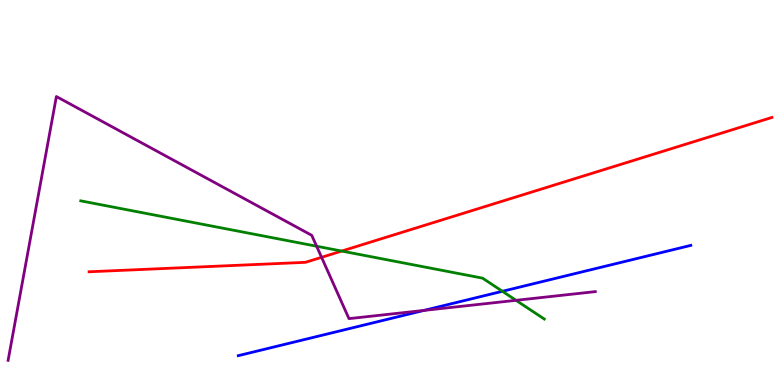[{'lines': ['blue', 'red'], 'intersections': []}, {'lines': ['green', 'red'], 'intersections': [{'x': 4.41, 'y': 3.48}]}, {'lines': ['purple', 'red'], 'intersections': [{'x': 4.15, 'y': 3.32}]}, {'lines': ['blue', 'green'], 'intersections': [{'x': 6.48, 'y': 2.43}]}, {'lines': ['blue', 'purple'], 'intersections': [{'x': 5.47, 'y': 1.94}]}, {'lines': ['green', 'purple'], 'intersections': [{'x': 4.09, 'y': 3.6}, {'x': 6.66, 'y': 2.2}]}]